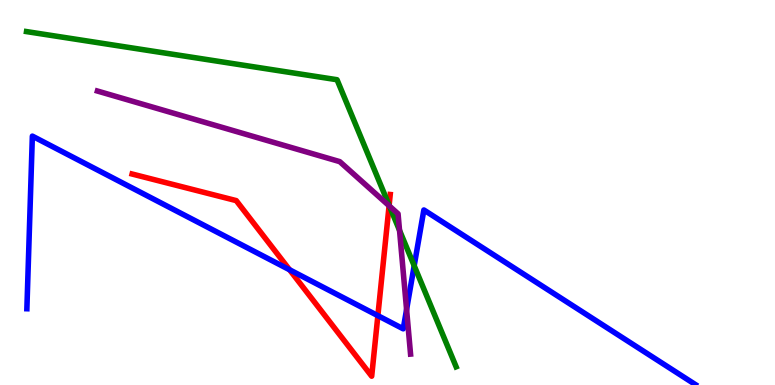[{'lines': ['blue', 'red'], 'intersections': [{'x': 3.74, 'y': 2.99}, {'x': 4.88, 'y': 1.8}]}, {'lines': ['green', 'red'], 'intersections': [{'x': 5.02, 'y': 4.67}]}, {'lines': ['purple', 'red'], 'intersections': [{'x': 5.02, 'y': 4.66}]}, {'lines': ['blue', 'green'], 'intersections': [{'x': 5.34, 'y': 3.1}]}, {'lines': ['blue', 'purple'], 'intersections': [{'x': 5.25, 'y': 1.96}]}, {'lines': ['green', 'purple'], 'intersections': [{'x': 5.03, 'y': 4.65}, {'x': 5.16, 'y': 4.02}]}]